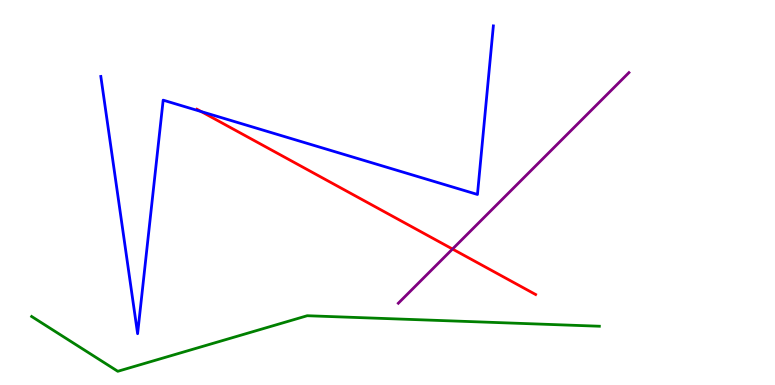[{'lines': ['blue', 'red'], 'intersections': [{'x': 2.6, 'y': 7.1}]}, {'lines': ['green', 'red'], 'intersections': []}, {'lines': ['purple', 'red'], 'intersections': [{'x': 5.84, 'y': 3.53}]}, {'lines': ['blue', 'green'], 'intersections': []}, {'lines': ['blue', 'purple'], 'intersections': []}, {'lines': ['green', 'purple'], 'intersections': []}]